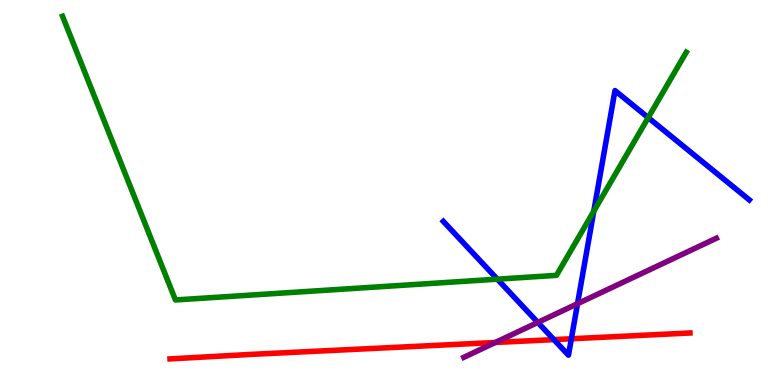[{'lines': ['blue', 'red'], 'intersections': [{'x': 7.15, 'y': 1.18}, {'x': 7.37, 'y': 1.2}]}, {'lines': ['green', 'red'], 'intersections': []}, {'lines': ['purple', 'red'], 'intersections': [{'x': 6.39, 'y': 1.1}]}, {'lines': ['blue', 'green'], 'intersections': [{'x': 6.42, 'y': 2.75}, {'x': 7.66, 'y': 4.51}, {'x': 8.36, 'y': 6.94}]}, {'lines': ['blue', 'purple'], 'intersections': [{'x': 6.94, 'y': 1.63}, {'x': 7.45, 'y': 2.11}]}, {'lines': ['green', 'purple'], 'intersections': []}]